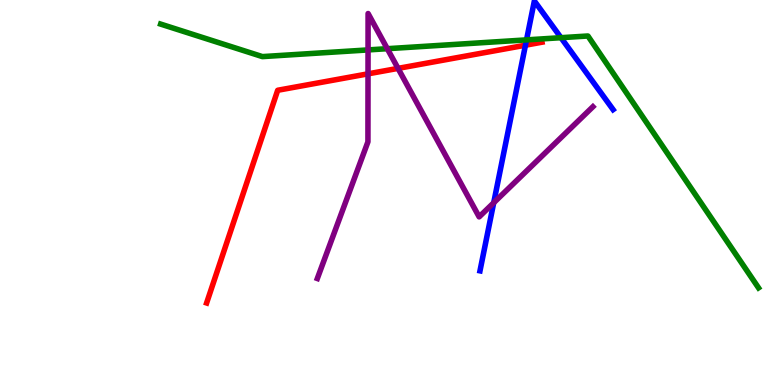[{'lines': ['blue', 'red'], 'intersections': [{'x': 6.78, 'y': 8.83}]}, {'lines': ['green', 'red'], 'intersections': []}, {'lines': ['purple', 'red'], 'intersections': [{'x': 4.75, 'y': 8.08}, {'x': 5.14, 'y': 8.22}]}, {'lines': ['blue', 'green'], 'intersections': [{'x': 6.79, 'y': 8.96}, {'x': 7.24, 'y': 9.02}]}, {'lines': ['blue', 'purple'], 'intersections': [{'x': 6.37, 'y': 4.73}]}, {'lines': ['green', 'purple'], 'intersections': [{'x': 4.75, 'y': 8.7}, {'x': 5.0, 'y': 8.74}]}]